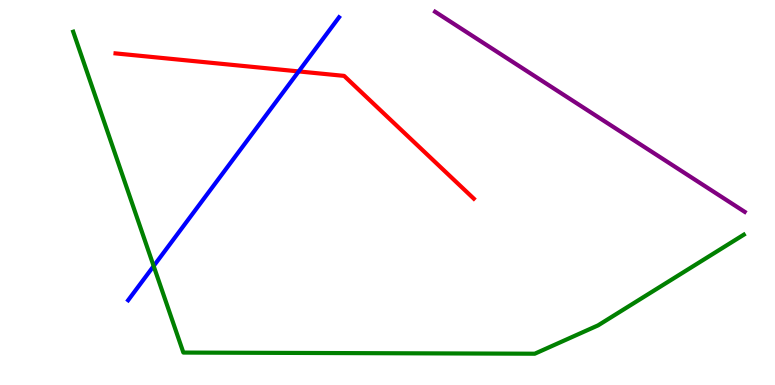[{'lines': ['blue', 'red'], 'intersections': [{'x': 3.85, 'y': 8.14}]}, {'lines': ['green', 'red'], 'intersections': []}, {'lines': ['purple', 'red'], 'intersections': []}, {'lines': ['blue', 'green'], 'intersections': [{'x': 1.98, 'y': 3.09}]}, {'lines': ['blue', 'purple'], 'intersections': []}, {'lines': ['green', 'purple'], 'intersections': []}]